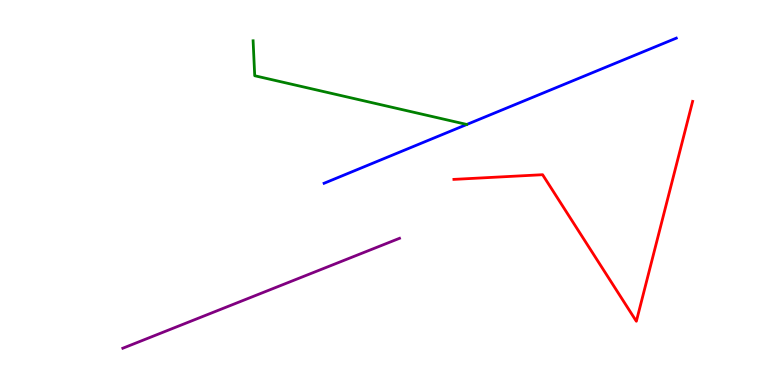[{'lines': ['blue', 'red'], 'intersections': []}, {'lines': ['green', 'red'], 'intersections': []}, {'lines': ['purple', 'red'], 'intersections': []}, {'lines': ['blue', 'green'], 'intersections': []}, {'lines': ['blue', 'purple'], 'intersections': []}, {'lines': ['green', 'purple'], 'intersections': []}]